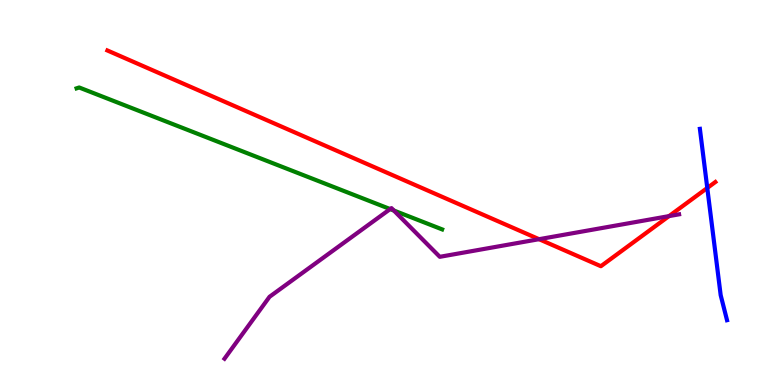[{'lines': ['blue', 'red'], 'intersections': [{'x': 9.13, 'y': 5.12}]}, {'lines': ['green', 'red'], 'intersections': []}, {'lines': ['purple', 'red'], 'intersections': [{'x': 6.96, 'y': 3.79}, {'x': 8.63, 'y': 4.39}]}, {'lines': ['blue', 'green'], 'intersections': []}, {'lines': ['blue', 'purple'], 'intersections': []}, {'lines': ['green', 'purple'], 'intersections': [{'x': 5.03, 'y': 4.57}, {'x': 5.08, 'y': 4.53}]}]